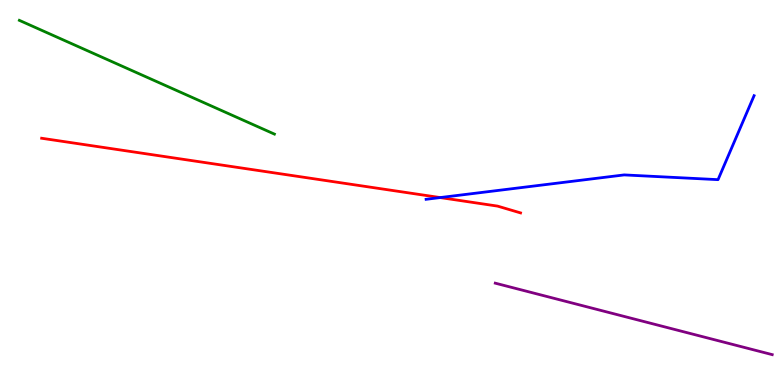[{'lines': ['blue', 'red'], 'intersections': [{'x': 5.68, 'y': 4.87}]}, {'lines': ['green', 'red'], 'intersections': []}, {'lines': ['purple', 'red'], 'intersections': []}, {'lines': ['blue', 'green'], 'intersections': []}, {'lines': ['blue', 'purple'], 'intersections': []}, {'lines': ['green', 'purple'], 'intersections': []}]